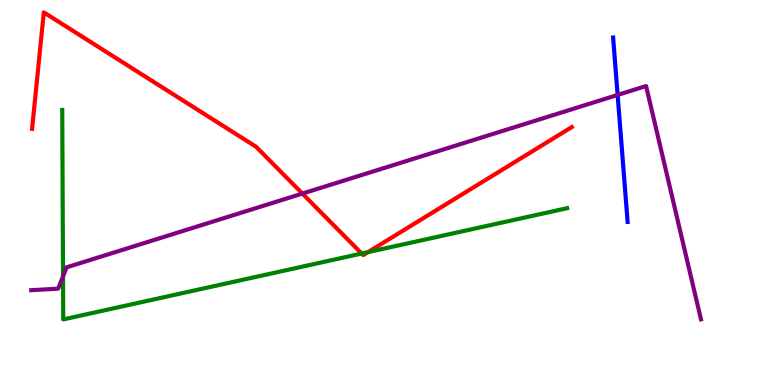[{'lines': ['blue', 'red'], 'intersections': []}, {'lines': ['green', 'red'], 'intersections': [{'x': 4.67, 'y': 3.41}, {'x': 4.75, 'y': 3.45}]}, {'lines': ['purple', 'red'], 'intersections': [{'x': 3.9, 'y': 4.97}]}, {'lines': ['blue', 'green'], 'intersections': []}, {'lines': ['blue', 'purple'], 'intersections': [{'x': 7.97, 'y': 7.53}]}, {'lines': ['green', 'purple'], 'intersections': [{'x': 0.813, 'y': 2.82}]}]